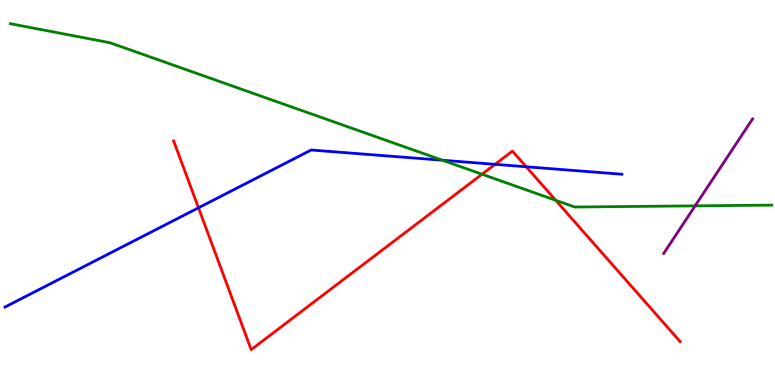[{'lines': ['blue', 'red'], 'intersections': [{'x': 2.56, 'y': 4.6}, {'x': 6.39, 'y': 5.73}, {'x': 6.79, 'y': 5.67}]}, {'lines': ['green', 'red'], 'intersections': [{'x': 6.22, 'y': 5.47}, {'x': 7.17, 'y': 4.8}]}, {'lines': ['purple', 'red'], 'intersections': []}, {'lines': ['blue', 'green'], 'intersections': [{'x': 5.71, 'y': 5.84}]}, {'lines': ['blue', 'purple'], 'intersections': []}, {'lines': ['green', 'purple'], 'intersections': [{'x': 8.97, 'y': 4.65}]}]